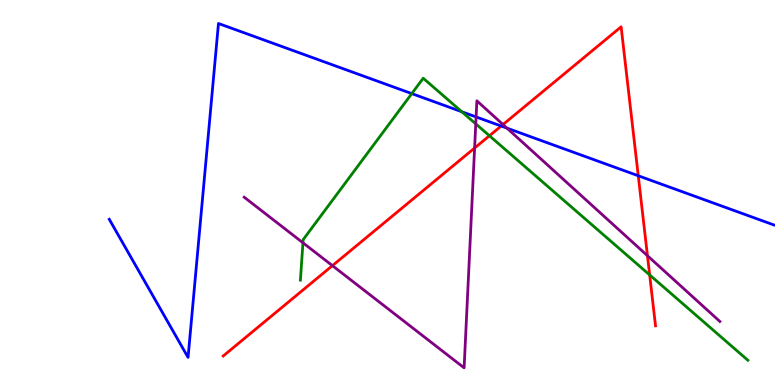[{'lines': ['blue', 'red'], 'intersections': [{'x': 6.47, 'y': 6.73}, {'x': 8.24, 'y': 5.43}]}, {'lines': ['green', 'red'], 'intersections': [{'x': 6.32, 'y': 6.47}, {'x': 8.38, 'y': 2.86}]}, {'lines': ['purple', 'red'], 'intersections': [{'x': 4.29, 'y': 3.1}, {'x': 6.12, 'y': 6.16}, {'x': 6.49, 'y': 6.77}, {'x': 8.35, 'y': 3.36}]}, {'lines': ['blue', 'green'], 'intersections': [{'x': 5.31, 'y': 7.57}, {'x': 5.96, 'y': 7.1}]}, {'lines': ['blue', 'purple'], 'intersections': [{'x': 6.14, 'y': 6.96}, {'x': 6.54, 'y': 6.67}]}, {'lines': ['green', 'purple'], 'intersections': [{'x': 3.91, 'y': 3.69}, {'x': 6.14, 'y': 6.78}]}]